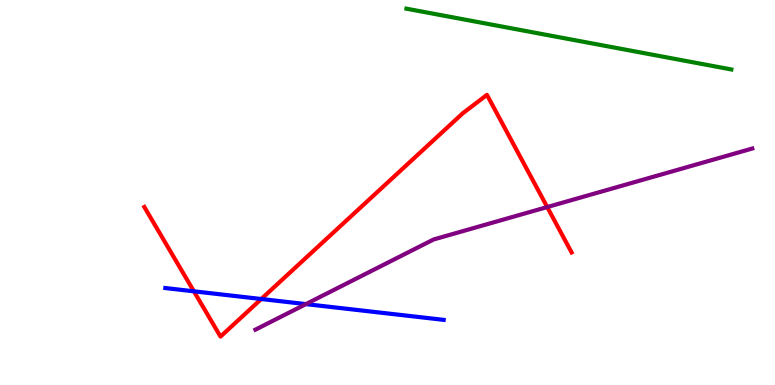[{'lines': ['blue', 'red'], 'intersections': [{'x': 2.5, 'y': 2.43}, {'x': 3.37, 'y': 2.23}]}, {'lines': ['green', 'red'], 'intersections': []}, {'lines': ['purple', 'red'], 'intersections': [{'x': 7.06, 'y': 4.62}]}, {'lines': ['blue', 'green'], 'intersections': []}, {'lines': ['blue', 'purple'], 'intersections': [{'x': 3.95, 'y': 2.1}]}, {'lines': ['green', 'purple'], 'intersections': []}]